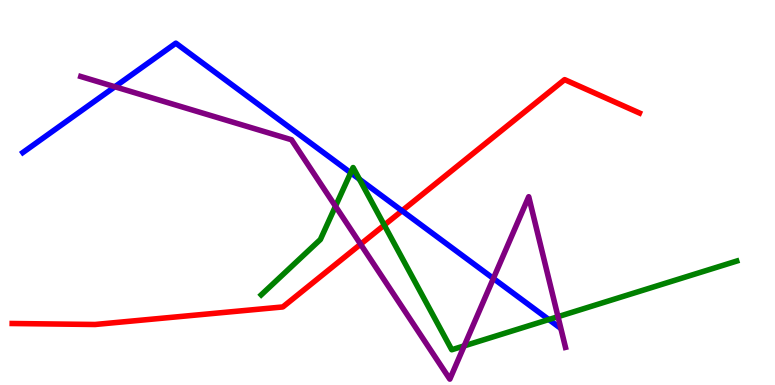[{'lines': ['blue', 'red'], 'intersections': [{'x': 5.19, 'y': 4.52}]}, {'lines': ['green', 'red'], 'intersections': [{'x': 4.96, 'y': 4.15}]}, {'lines': ['purple', 'red'], 'intersections': [{'x': 4.65, 'y': 3.66}]}, {'lines': ['blue', 'green'], 'intersections': [{'x': 4.53, 'y': 5.51}, {'x': 4.64, 'y': 5.34}, {'x': 7.08, 'y': 1.7}]}, {'lines': ['blue', 'purple'], 'intersections': [{'x': 1.48, 'y': 7.75}, {'x': 6.37, 'y': 2.77}]}, {'lines': ['green', 'purple'], 'intersections': [{'x': 4.33, 'y': 4.64}, {'x': 5.99, 'y': 1.02}, {'x': 7.2, 'y': 1.77}]}]